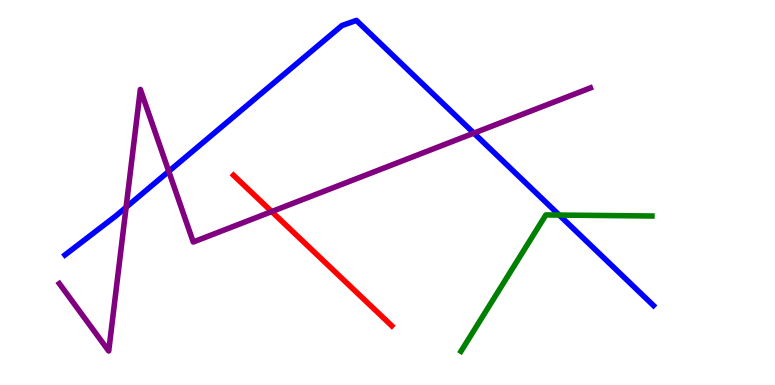[{'lines': ['blue', 'red'], 'intersections': []}, {'lines': ['green', 'red'], 'intersections': []}, {'lines': ['purple', 'red'], 'intersections': [{'x': 3.51, 'y': 4.5}]}, {'lines': ['blue', 'green'], 'intersections': [{'x': 7.22, 'y': 4.41}]}, {'lines': ['blue', 'purple'], 'intersections': [{'x': 1.63, 'y': 4.62}, {'x': 2.18, 'y': 5.55}, {'x': 6.11, 'y': 6.54}]}, {'lines': ['green', 'purple'], 'intersections': []}]